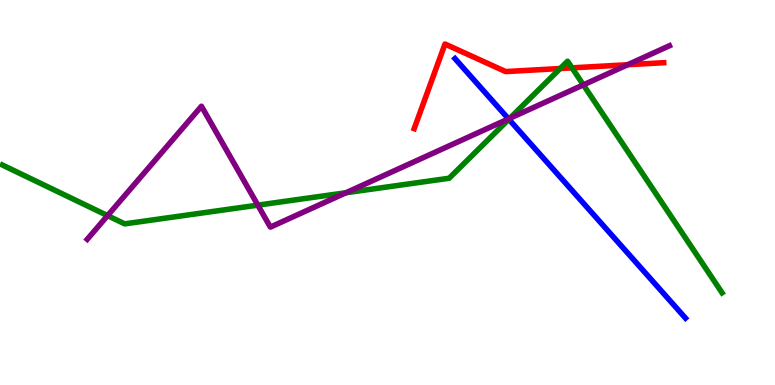[{'lines': ['blue', 'red'], 'intersections': []}, {'lines': ['green', 'red'], 'intersections': [{'x': 7.23, 'y': 8.22}, {'x': 7.38, 'y': 8.24}]}, {'lines': ['purple', 'red'], 'intersections': [{'x': 8.1, 'y': 8.32}]}, {'lines': ['blue', 'green'], 'intersections': [{'x': 6.57, 'y': 6.9}]}, {'lines': ['blue', 'purple'], 'intersections': [{'x': 6.56, 'y': 6.91}]}, {'lines': ['green', 'purple'], 'intersections': [{'x': 1.39, 'y': 4.4}, {'x': 3.33, 'y': 4.67}, {'x': 4.46, 'y': 4.99}, {'x': 6.58, 'y': 6.93}, {'x': 7.53, 'y': 7.8}]}]